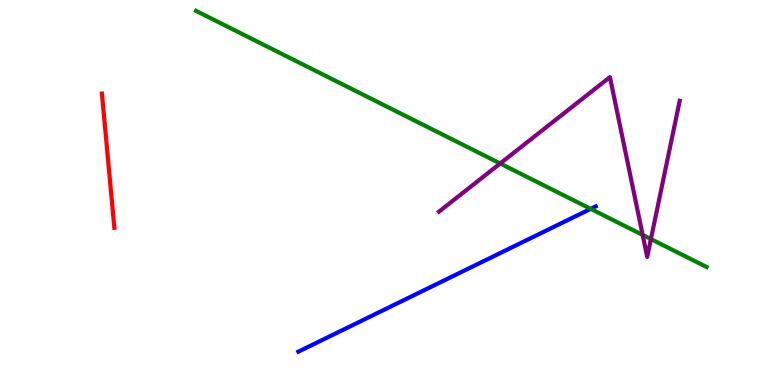[{'lines': ['blue', 'red'], 'intersections': []}, {'lines': ['green', 'red'], 'intersections': []}, {'lines': ['purple', 'red'], 'intersections': []}, {'lines': ['blue', 'green'], 'intersections': [{'x': 7.62, 'y': 4.57}]}, {'lines': ['blue', 'purple'], 'intersections': []}, {'lines': ['green', 'purple'], 'intersections': [{'x': 6.45, 'y': 5.75}, {'x': 8.29, 'y': 3.9}, {'x': 8.4, 'y': 3.79}]}]